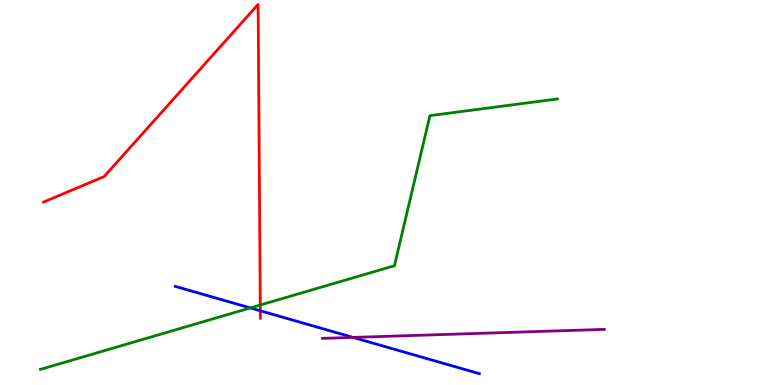[{'lines': ['blue', 'red'], 'intersections': [{'x': 3.36, 'y': 1.93}]}, {'lines': ['green', 'red'], 'intersections': [{'x': 3.36, 'y': 2.08}]}, {'lines': ['purple', 'red'], 'intersections': []}, {'lines': ['blue', 'green'], 'intersections': [{'x': 3.23, 'y': 2.0}]}, {'lines': ['blue', 'purple'], 'intersections': [{'x': 4.56, 'y': 1.24}]}, {'lines': ['green', 'purple'], 'intersections': []}]